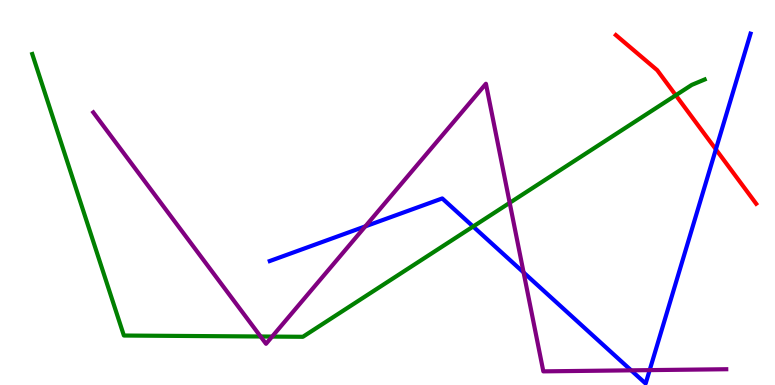[{'lines': ['blue', 'red'], 'intersections': [{'x': 9.24, 'y': 6.12}]}, {'lines': ['green', 'red'], 'intersections': [{'x': 8.72, 'y': 7.53}]}, {'lines': ['purple', 'red'], 'intersections': []}, {'lines': ['blue', 'green'], 'intersections': [{'x': 6.1, 'y': 4.12}]}, {'lines': ['blue', 'purple'], 'intersections': [{'x': 4.71, 'y': 4.12}, {'x': 6.76, 'y': 2.92}, {'x': 8.14, 'y': 0.381}, {'x': 8.38, 'y': 0.386}]}, {'lines': ['green', 'purple'], 'intersections': [{'x': 3.36, 'y': 1.26}, {'x': 3.51, 'y': 1.26}, {'x': 6.58, 'y': 4.73}]}]